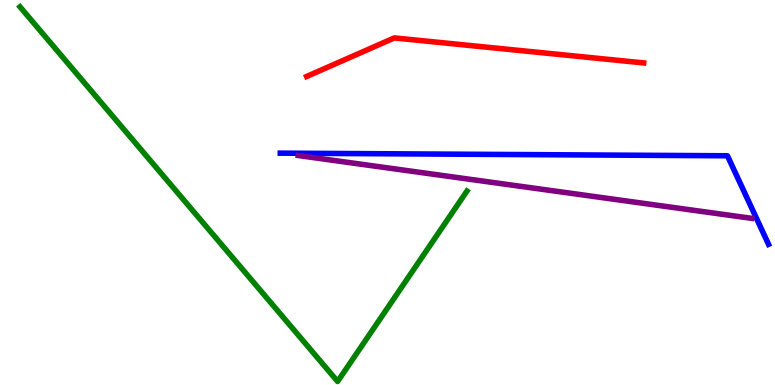[{'lines': ['blue', 'red'], 'intersections': []}, {'lines': ['green', 'red'], 'intersections': []}, {'lines': ['purple', 'red'], 'intersections': []}, {'lines': ['blue', 'green'], 'intersections': []}, {'lines': ['blue', 'purple'], 'intersections': []}, {'lines': ['green', 'purple'], 'intersections': []}]